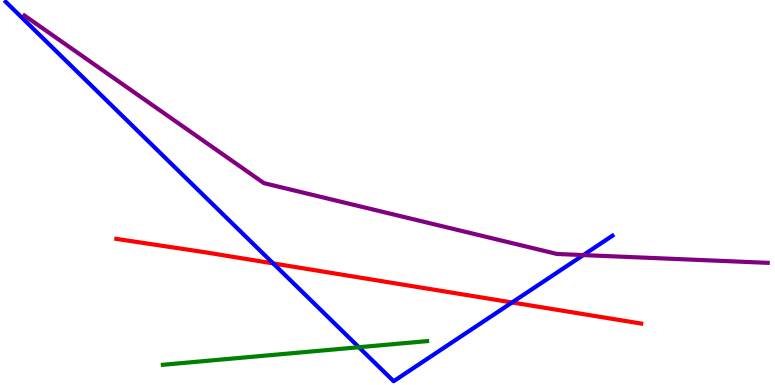[{'lines': ['blue', 'red'], 'intersections': [{'x': 3.53, 'y': 3.16}, {'x': 6.61, 'y': 2.14}]}, {'lines': ['green', 'red'], 'intersections': []}, {'lines': ['purple', 'red'], 'intersections': []}, {'lines': ['blue', 'green'], 'intersections': [{'x': 4.63, 'y': 0.981}]}, {'lines': ['blue', 'purple'], 'intersections': [{'x': 7.53, 'y': 3.37}]}, {'lines': ['green', 'purple'], 'intersections': []}]